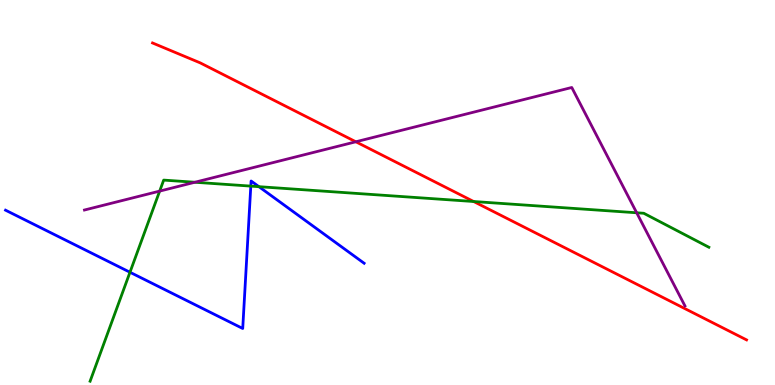[{'lines': ['blue', 'red'], 'intersections': []}, {'lines': ['green', 'red'], 'intersections': [{'x': 6.11, 'y': 4.77}]}, {'lines': ['purple', 'red'], 'intersections': [{'x': 4.59, 'y': 6.32}]}, {'lines': ['blue', 'green'], 'intersections': [{'x': 1.68, 'y': 2.93}, {'x': 3.24, 'y': 5.17}, {'x': 3.34, 'y': 5.15}]}, {'lines': ['blue', 'purple'], 'intersections': []}, {'lines': ['green', 'purple'], 'intersections': [{'x': 2.06, 'y': 5.04}, {'x': 2.51, 'y': 5.27}, {'x': 8.22, 'y': 4.47}]}]